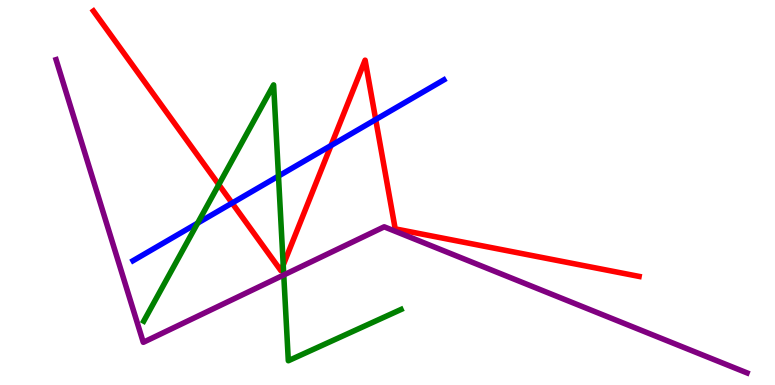[{'lines': ['blue', 'red'], 'intersections': [{'x': 2.99, 'y': 4.73}, {'x': 4.27, 'y': 6.22}, {'x': 4.85, 'y': 6.9}]}, {'lines': ['green', 'red'], 'intersections': [{'x': 2.82, 'y': 5.2}, {'x': 3.65, 'y': 3.11}]}, {'lines': ['purple', 'red'], 'intersections': []}, {'lines': ['blue', 'green'], 'intersections': [{'x': 2.55, 'y': 4.2}, {'x': 3.59, 'y': 5.43}]}, {'lines': ['blue', 'purple'], 'intersections': []}, {'lines': ['green', 'purple'], 'intersections': [{'x': 3.66, 'y': 2.86}]}]